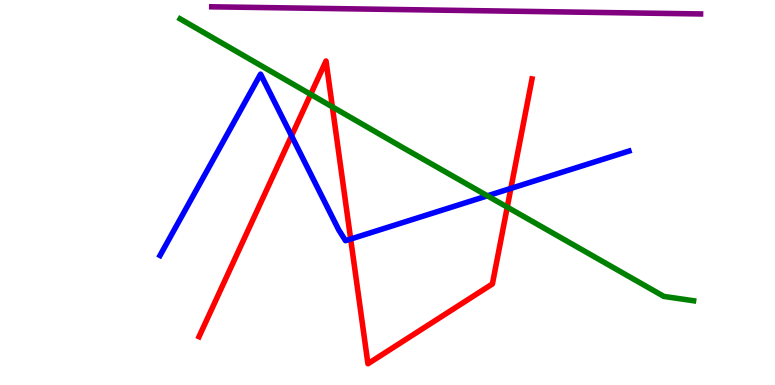[{'lines': ['blue', 'red'], 'intersections': [{'x': 3.76, 'y': 6.47}, {'x': 4.52, 'y': 3.79}, {'x': 6.59, 'y': 5.11}]}, {'lines': ['green', 'red'], 'intersections': [{'x': 4.01, 'y': 7.55}, {'x': 4.29, 'y': 7.22}, {'x': 6.55, 'y': 4.62}]}, {'lines': ['purple', 'red'], 'intersections': []}, {'lines': ['blue', 'green'], 'intersections': [{'x': 6.29, 'y': 4.91}]}, {'lines': ['blue', 'purple'], 'intersections': []}, {'lines': ['green', 'purple'], 'intersections': []}]